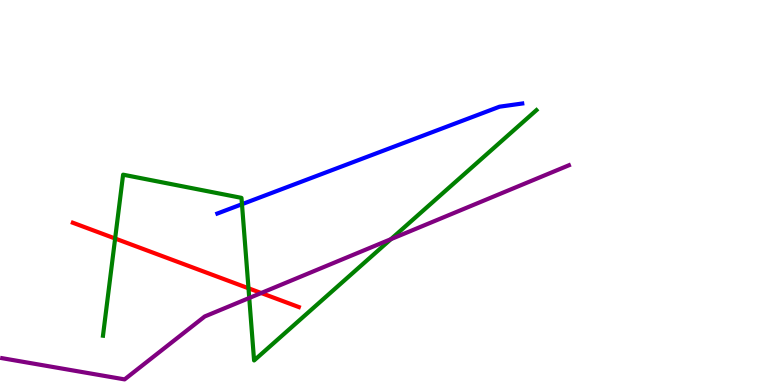[{'lines': ['blue', 'red'], 'intersections': []}, {'lines': ['green', 'red'], 'intersections': [{'x': 1.49, 'y': 3.8}, {'x': 3.21, 'y': 2.51}]}, {'lines': ['purple', 'red'], 'intersections': [{'x': 3.37, 'y': 2.39}]}, {'lines': ['blue', 'green'], 'intersections': [{'x': 3.12, 'y': 4.7}]}, {'lines': ['blue', 'purple'], 'intersections': []}, {'lines': ['green', 'purple'], 'intersections': [{'x': 3.22, 'y': 2.26}, {'x': 5.04, 'y': 3.79}]}]